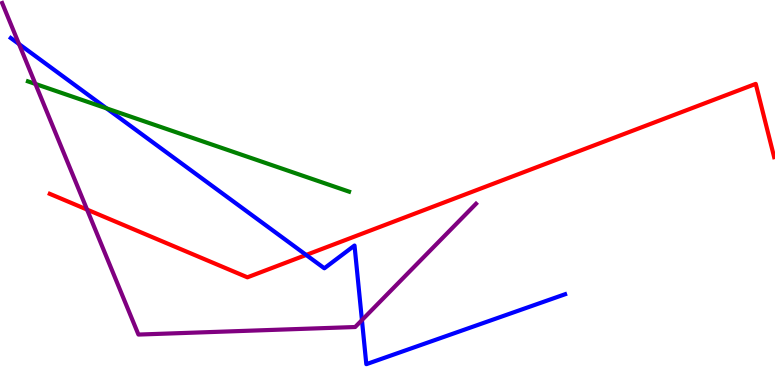[{'lines': ['blue', 'red'], 'intersections': [{'x': 3.95, 'y': 3.38}]}, {'lines': ['green', 'red'], 'intersections': []}, {'lines': ['purple', 'red'], 'intersections': [{'x': 1.12, 'y': 4.56}]}, {'lines': ['blue', 'green'], 'intersections': [{'x': 1.38, 'y': 7.19}]}, {'lines': ['blue', 'purple'], 'intersections': [{'x': 0.245, 'y': 8.86}, {'x': 4.67, 'y': 1.69}]}, {'lines': ['green', 'purple'], 'intersections': [{'x': 0.457, 'y': 7.82}]}]